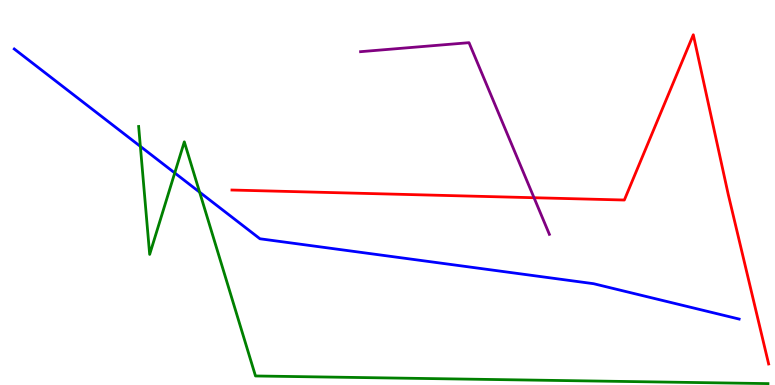[{'lines': ['blue', 'red'], 'intersections': []}, {'lines': ['green', 'red'], 'intersections': []}, {'lines': ['purple', 'red'], 'intersections': [{'x': 6.89, 'y': 4.86}]}, {'lines': ['blue', 'green'], 'intersections': [{'x': 1.81, 'y': 6.2}, {'x': 2.25, 'y': 5.51}, {'x': 2.58, 'y': 5.01}]}, {'lines': ['blue', 'purple'], 'intersections': []}, {'lines': ['green', 'purple'], 'intersections': []}]